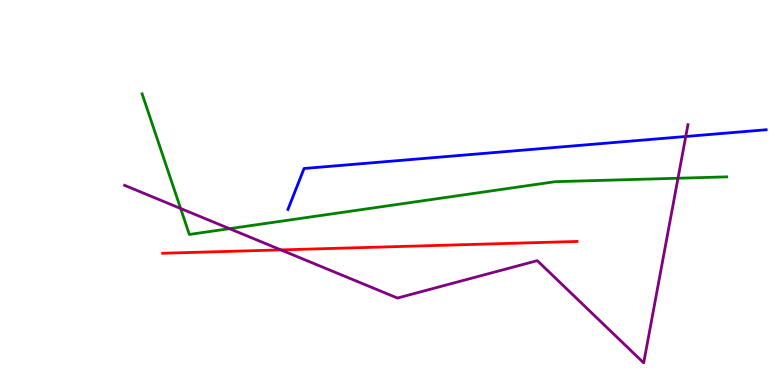[{'lines': ['blue', 'red'], 'intersections': []}, {'lines': ['green', 'red'], 'intersections': []}, {'lines': ['purple', 'red'], 'intersections': [{'x': 3.62, 'y': 3.51}]}, {'lines': ['blue', 'green'], 'intersections': []}, {'lines': ['blue', 'purple'], 'intersections': [{'x': 8.85, 'y': 6.45}]}, {'lines': ['green', 'purple'], 'intersections': [{'x': 2.33, 'y': 4.59}, {'x': 2.96, 'y': 4.06}, {'x': 8.75, 'y': 5.37}]}]